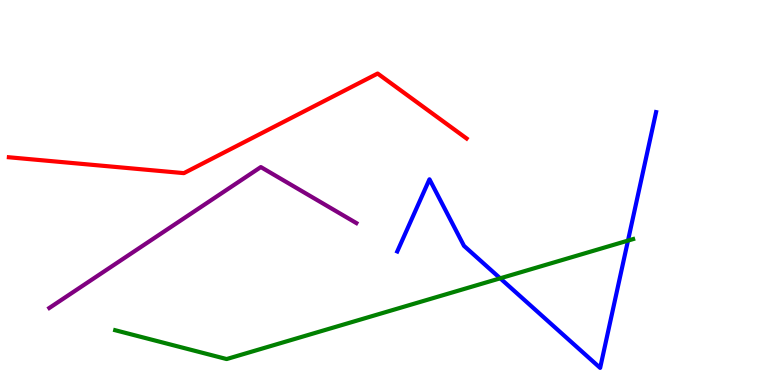[{'lines': ['blue', 'red'], 'intersections': []}, {'lines': ['green', 'red'], 'intersections': []}, {'lines': ['purple', 'red'], 'intersections': []}, {'lines': ['blue', 'green'], 'intersections': [{'x': 6.45, 'y': 2.77}, {'x': 8.1, 'y': 3.75}]}, {'lines': ['blue', 'purple'], 'intersections': []}, {'lines': ['green', 'purple'], 'intersections': []}]